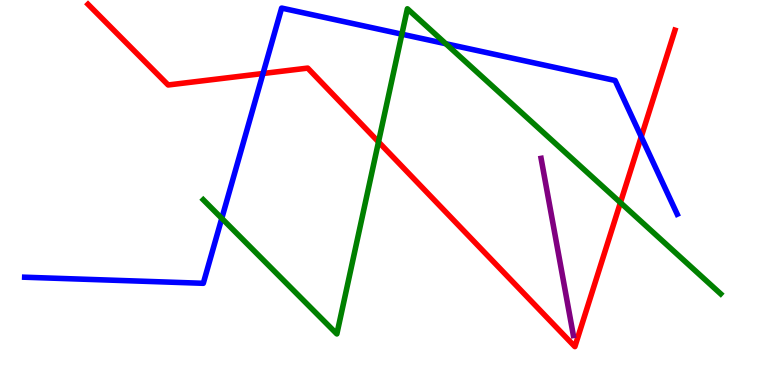[{'lines': ['blue', 'red'], 'intersections': [{'x': 3.39, 'y': 8.09}, {'x': 8.27, 'y': 6.45}]}, {'lines': ['green', 'red'], 'intersections': [{'x': 4.88, 'y': 6.31}, {'x': 8.01, 'y': 4.74}]}, {'lines': ['purple', 'red'], 'intersections': []}, {'lines': ['blue', 'green'], 'intersections': [{'x': 2.86, 'y': 4.33}, {'x': 5.19, 'y': 9.11}, {'x': 5.75, 'y': 8.86}]}, {'lines': ['blue', 'purple'], 'intersections': []}, {'lines': ['green', 'purple'], 'intersections': []}]